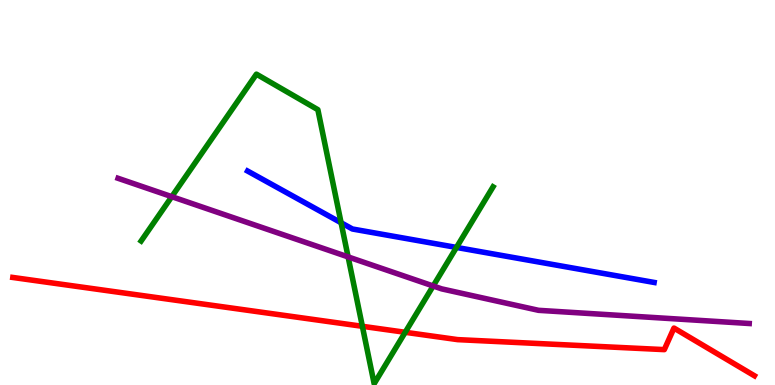[{'lines': ['blue', 'red'], 'intersections': []}, {'lines': ['green', 'red'], 'intersections': [{'x': 4.68, 'y': 1.52}, {'x': 5.23, 'y': 1.37}]}, {'lines': ['purple', 'red'], 'intersections': []}, {'lines': ['blue', 'green'], 'intersections': [{'x': 4.4, 'y': 4.21}, {'x': 5.89, 'y': 3.57}]}, {'lines': ['blue', 'purple'], 'intersections': []}, {'lines': ['green', 'purple'], 'intersections': [{'x': 2.22, 'y': 4.89}, {'x': 4.49, 'y': 3.33}, {'x': 5.59, 'y': 2.57}]}]